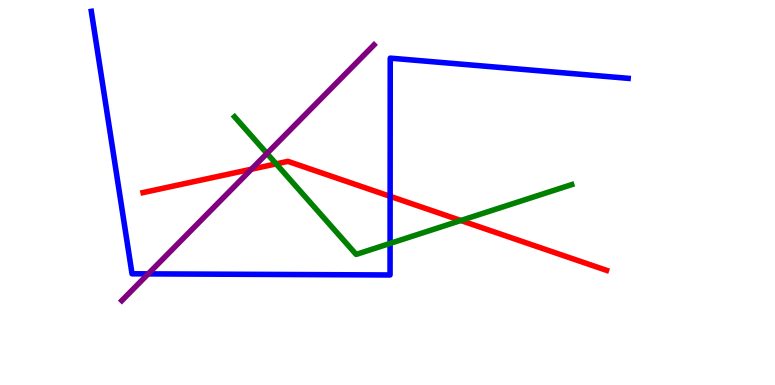[{'lines': ['blue', 'red'], 'intersections': [{'x': 5.03, 'y': 4.9}]}, {'lines': ['green', 'red'], 'intersections': [{'x': 3.56, 'y': 5.74}, {'x': 5.95, 'y': 4.27}]}, {'lines': ['purple', 'red'], 'intersections': [{'x': 3.24, 'y': 5.6}]}, {'lines': ['blue', 'green'], 'intersections': [{'x': 5.03, 'y': 3.68}]}, {'lines': ['blue', 'purple'], 'intersections': [{'x': 1.91, 'y': 2.89}]}, {'lines': ['green', 'purple'], 'intersections': [{'x': 3.44, 'y': 6.01}]}]